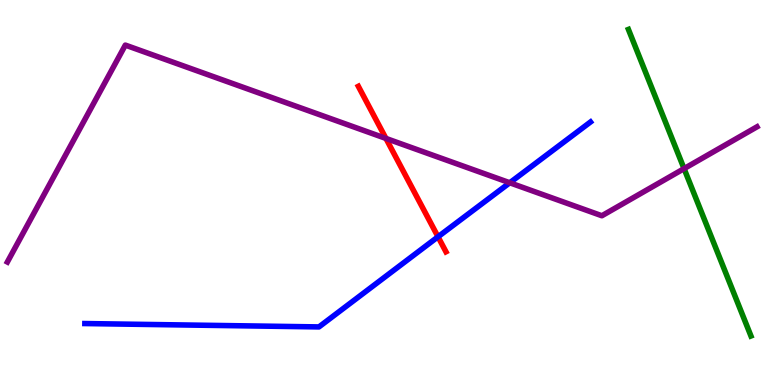[{'lines': ['blue', 'red'], 'intersections': [{'x': 5.65, 'y': 3.85}]}, {'lines': ['green', 'red'], 'intersections': []}, {'lines': ['purple', 'red'], 'intersections': [{'x': 4.98, 'y': 6.4}]}, {'lines': ['blue', 'green'], 'intersections': []}, {'lines': ['blue', 'purple'], 'intersections': [{'x': 6.58, 'y': 5.25}]}, {'lines': ['green', 'purple'], 'intersections': [{'x': 8.83, 'y': 5.62}]}]